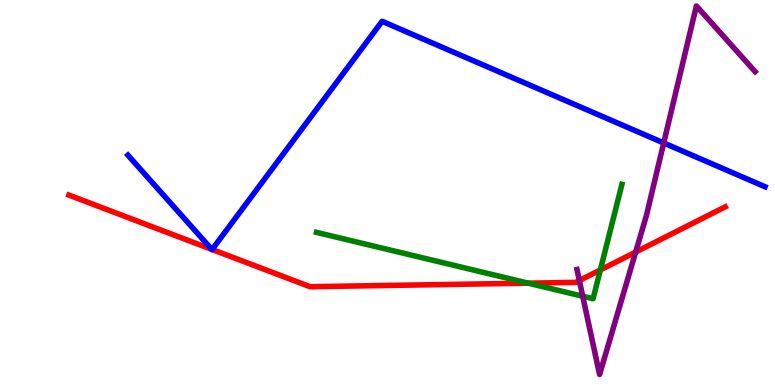[{'lines': ['blue', 'red'], 'intersections': [{'x': 2.73, 'y': 3.52}, {'x': 2.74, 'y': 3.52}]}, {'lines': ['green', 'red'], 'intersections': [{'x': 6.82, 'y': 2.65}, {'x': 7.75, 'y': 2.99}]}, {'lines': ['purple', 'red'], 'intersections': [{'x': 7.48, 'y': 2.71}, {'x': 8.2, 'y': 3.45}]}, {'lines': ['blue', 'green'], 'intersections': []}, {'lines': ['blue', 'purple'], 'intersections': [{'x': 8.56, 'y': 6.29}]}, {'lines': ['green', 'purple'], 'intersections': [{'x': 7.52, 'y': 2.31}]}]